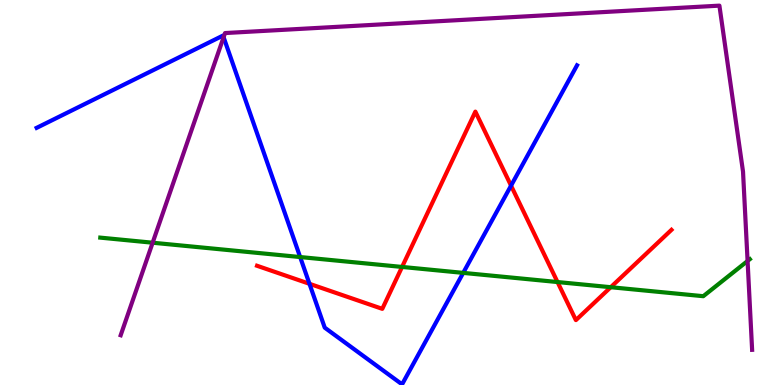[{'lines': ['blue', 'red'], 'intersections': [{'x': 3.99, 'y': 2.63}, {'x': 6.59, 'y': 5.18}]}, {'lines': ['green', 'red'], 'intersections': [{'x': 5.19, 'y': 3.07}, {'x': 7.19, 'y': 2.67}, {'x': 7.88, 'y': 2.54}]}, {'lines': ['purple', 'red'], 'intersections': []}, {'lines': ['blue', 'green'], 'intersections': [{'x': 3.87, 'y': 3.32}, {'x': 5.98, 'y': 2.91}]}, {'lines': ['blue', 'purple'], 'intersections': [{'x': 2.89, 'y': 9.03}]}, {'lines': ['green', 'purple'], 'intersections': [{'x': 1.97, 'y': 3.7}, {'x': 9.65, 'y': 3.22}]}]